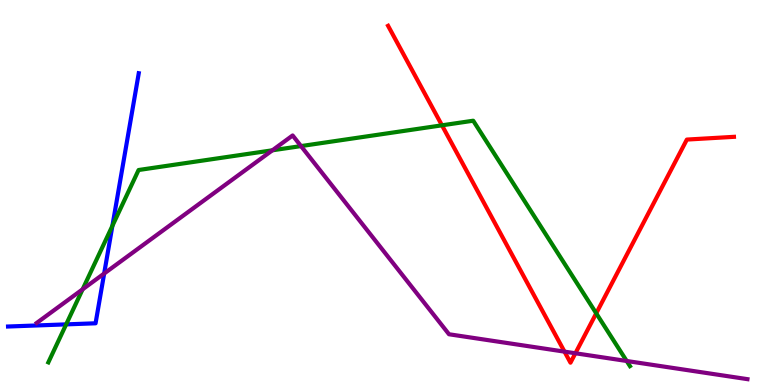[{'lines': ['blue', 'red'], 'intersections': []}, {'lines': ['green', 'red'], 'intersections': [{'x': 5.7, 'y': 6.74}, {'x': 7.69, 'y': 1.86}]}, {'lines': ['purple', 'red'], 'intersections': [{'x': 7.28, 'y': 0.867}, {'x': 7.42, 'y': 0.824}]}, {'lines': ['blue', 'green'], 'intersections': [{'x': 0.854, 'y': 1.57}, {'x': 1.45, 'y': 4.13}]}, {'lines': ['blue', 'purple'], 'intersections': [{'x': 1.34, 'y': 2.9}]}, {'lines': ['green', 'purple'], 'intersections': [{'x': 1.07, 'y': 2.49}, {'x': 3.51, 'y': 6.1}, {'x': 3.88, 'y': 6.21}, {'x': 8.09, 'y': 0.624}]}]